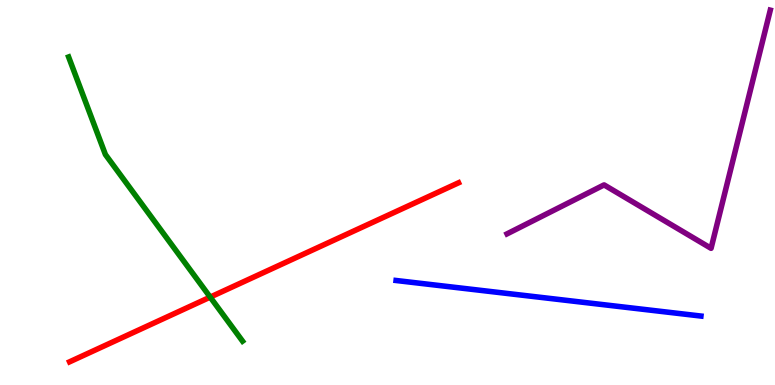[{'lines': ['blue', 'red'], 'intersections': []}, {'lines': ['green', 'red'], 'intersections': [{'x': 2.71, 'y': 2.28}]}, {'lines': ['purple', 'red'], 'intersections': []}, {'lines': ['blue', 'green'], 'intersections': []}, {'lines': ['blue', 'purple'], 'intersections': []}, {'lines': ['green', 'purple'], 'intersections': []}]